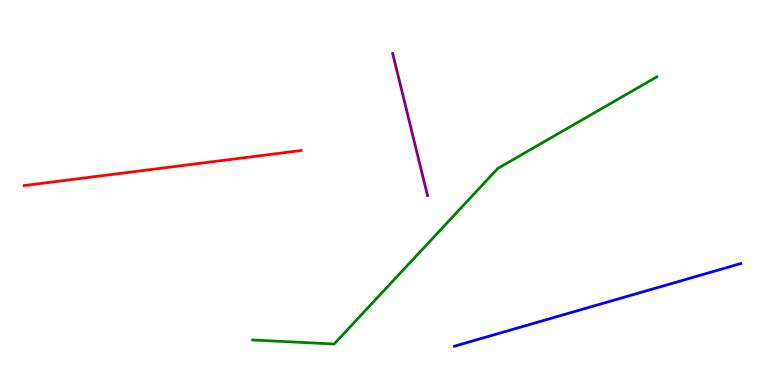[{'lines': ['blue', 'red'], 'intersections': []}, {'lines': ['green', 'red'], 'intersections': []}, {'lines': ['purple', 'red'], 'intersections': []}, {'lines': ['blue', 'green'], 'intersections': []}, {'lines': ['blue', 'purple'], 'intersections': []}, {'lines': ['green', 'purple'], 'intersections': []}]